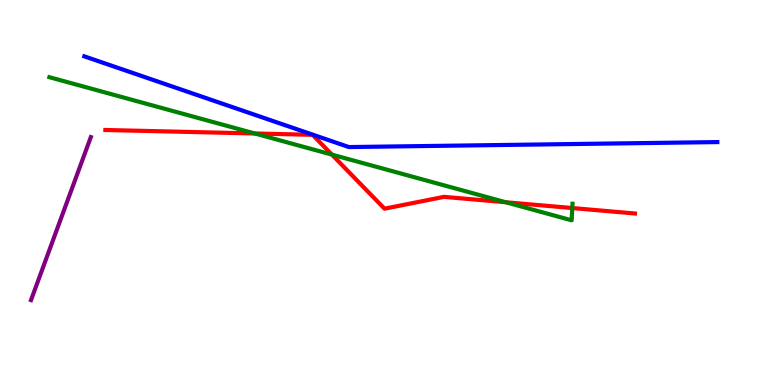[{'lines': ['blue', 'red'], 'intersections': []}, {'lines': ['green', 'red'], 'intersections': [{'x': 3.29, 'y': 6.53}, {'x': 4.28, 'y': 5.98}, {'x': 6.53, 'y': 4.75}, {'x': 7.38, 'y': 4.6}]}, {'lines': ['purple', 'red'], 'intersections': []}, {'lines': ['blue', 'green'], 'intersections': []}, {'lines': ['blue', 'purple'], 'intersections': []}, {'lines': ['green', 'purple'], 'intersections': []}]